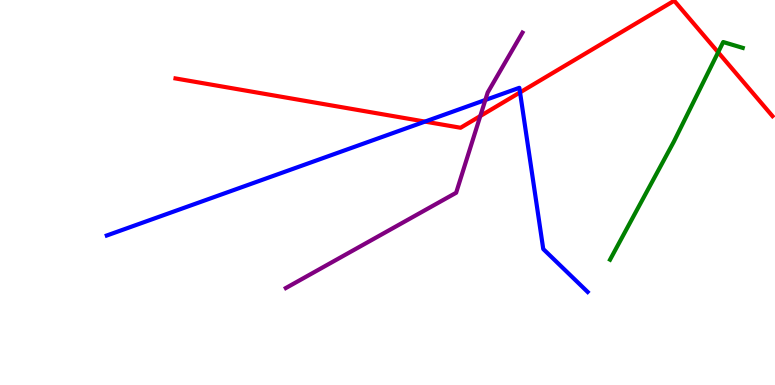[{'lines': ['blue', 'red'], 'intersections': [{'x': 5.48, 'y': 6.84}, {'x': 6.71, 'y': 7.6}]}, {'lines': ['green', 'red'], 'intersections': [{'x': 9.27, 'y': 8.64}]}, {'lines': ['purple', 'red'], 'intersections': [{'x': 6.2, 'y': 6.99}]}, {'lines': ['blue', 'green'], 'intersections': []}, {'lines': ['blue', 'purple'], 'intersections': [{'x': 6.26, 'y': 7.4}]}, {'lines': ['green', 'purple'], 'intersections': []}]